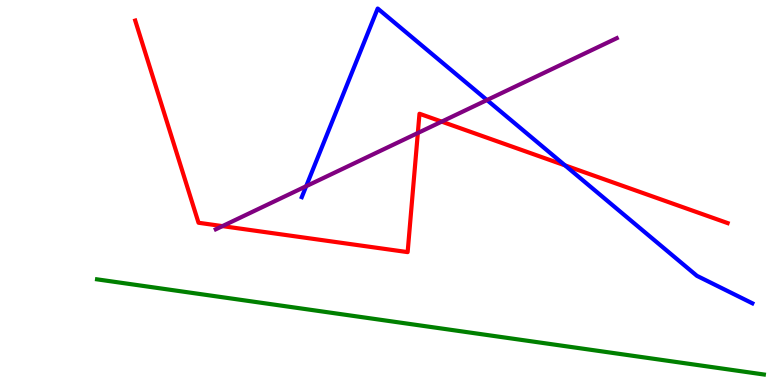[{'lines': ['blue', 'red'], 'intersections': [{'x': 7.29, 'y': 5.7}]}, {'lines': ['green', 'red'], 'intersections': []}, {'lines': ['purple', 'red'], 'intersections': [{'x': 2.87, 'y': 4.13}, {'x': 5.39, 'y': 6.55}, {'x': 5.7, 'y': 6.84}]}, {'lines': ['blue', 'green'], 'intersections': []}, {'lines': ['blue', 'purple'], 'intersections': [{'x': 3.95, 'y': 5.16}, {'x': 6.28, 'y': 7.4}]}, {'lines': ['green', 'purple'], 'intersections': []}]